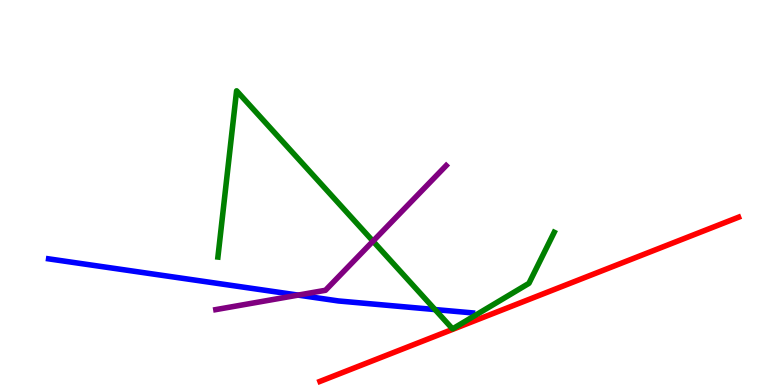[{'lines': ['blue', 'red'], 'intersections': []}, {'lines': ['green', 'red'], 'intersections': []}, {'lines': ['purple', 'red'], 'intersections': []}, {'lines': ['blue', 'green'], 'intersections': [{'x': 5.61, 'y': 1.96}]}, {'lines': ['blue', 'purple'], 'intersections': [{'x': 3.85, 'y': 2.34}]}, {'lines': ['green', 'purple'], 'intersections': [{'x': 4.81, 'y': 3.74}]}]